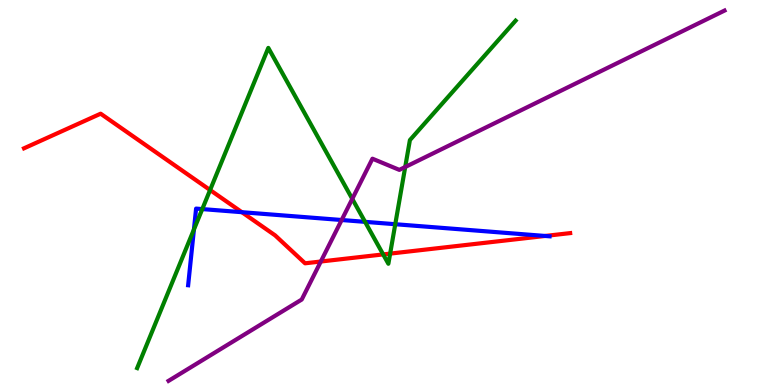[{'lines': ['blue', 'red'], 'intersections': [{'x': 3.12, 'y': 4.49}, {'x': 7.03, 'y': 3.87}]}, {'lines': ['green', 'red'], 'intersections': [{'x': 2.71, 'y': 5.06}, {'x': 4.94, 'y': 3.39}, {'x': 5.03, 'y': 3.41}]}, {'lines': ['purple', 'red'], 'intersections': [{'x': 4.14, 'y': 3.21}]}, {'lines': ['blue', 'green'], 'intersections': [{'x': 2.5, 'y': 4.04}, {'x': 2.61, 'y': 4.57}, {'x': 4.71, 'y': 4.24}, {'x': 5.1, 'y': 4.18}]}, {'lines': ['blue', 'purple'], 'intersections': [{'x': 4.41, 'y': 4.29}]}, {'lines': ['green', 'purple'], 'intersections': [{'x': 4.55, 'y': 4.83}, {'x': 5.23, 'y': 5.66}]}]